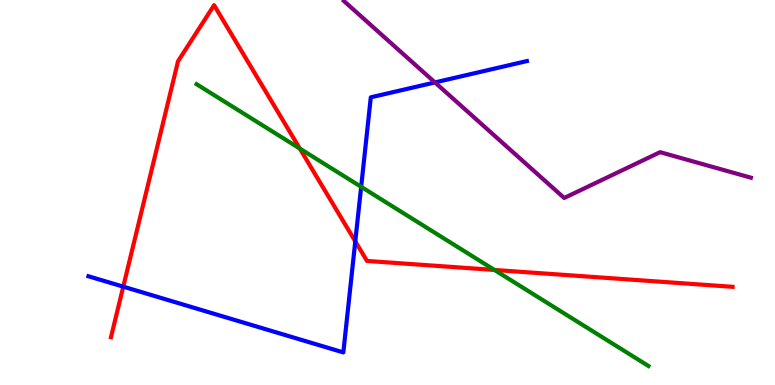[{'lines': ['blue', 'red'], 'intersections': [{'x': 1.59, 'y': 2.55}, {'x': 4.58, 'y': 3.73}]}, {'lines': ['green', 'red'], 'intersections': [{'x': 3.87, 'y': 6.14}, {'x': 6.38, 'y': 2.99}]}, {'lines': ['purple', 'red'], 'intersections': []}, {'lines': ['blue', 'green'], 'intersections': [{'x': 4.66, 'y': 5.15}]}, {'lines': ['blue', 'purple'], 'intersections': [{'x': 5.61, 'y': 7.86}]}, {'lines': ['green', 'purple'], 'intersections': []}]